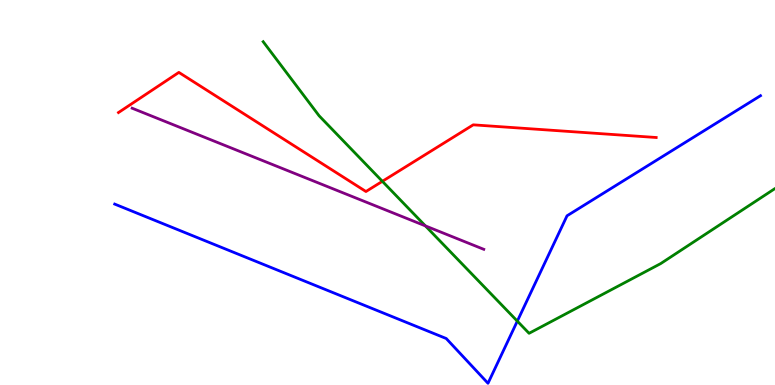[{'lines': ['blue', 'red'], 'intersections': []}, {'lines': ['green', 'red'], 'intersections': [{'x': 4.93, 'y': 5.29}]}, {'lines': ['purple', 'red'], 'intersections': []}, {'lines': ['blue', 'green'], 'intersections': [{'x': 6.68, 'y': 1.66}]}, {'lines': ['blue', 'purple'], 'intersections': []}, {'lines': ['green', 'purple'], 'intersections': [{'x': 5.49, 'y': 4.13}]}]